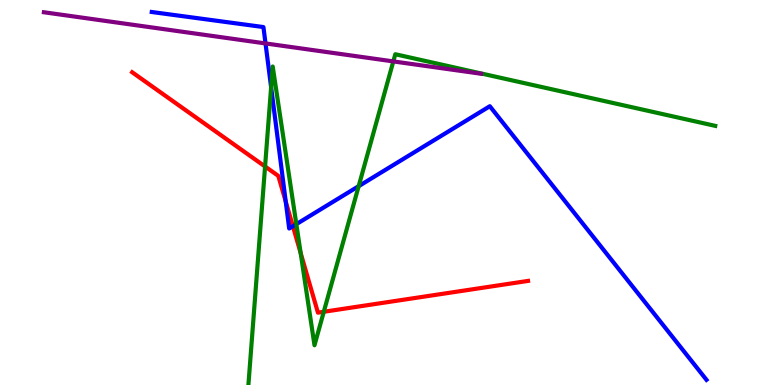[{'lines': ['blue', 'red'], 'intersections': [{'x': 3.69, 'y': 4.76}, {'x': 3.78, 'y': 4.12}]}, {'lines': ['green', 'red'], 'intersections': [{'x': 3.42, 'y': 5.68}, {'x': 3.88, 'y': 3.43}, {'x': 4.18, 'y': 1.9}]}, {'lines': ['purple', 'red'], 'intersections': []}, {'lines': ['blue', 'green'], 'intersections': [{'x': 3.5, 'y': 7.73}, {'x': 3.82, 'y': 4.18}, {'x': 4.63, 'y': 5.16}]}, {'lines': ['blue', 'purple'], 'intersections': [{'x': 3.43, 'y': 8.87}]}, {'lines': ['green', 'purple'], 'intersections': [{'x': 5.08, 'y': 8.4}]}]